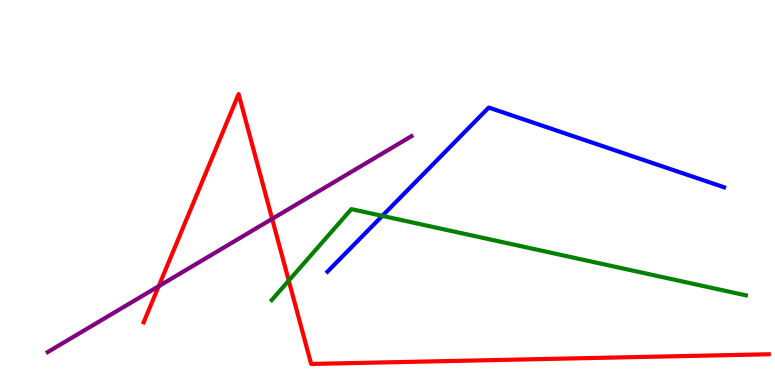[{'lines': ['blue', 'red'], 'intersections': []}, {'lines': ['green', 'red'], 'intersections': [{'x': 3.73, 'y': 2.71}]}, {'lines': ['purple', 'red'], 'intersections': [{'x': 2.05, 'y': 2.57}, {'x': 3.51, 'y': 4.32}]}, {'lines': ['blue', 'green'], 'intersections': [{'x': 4.93, 'y': 4.39}]}, {'lines': ['blue', 'purple'], 'intersections': []}, {'lines': ['green', 'purple'], 'intersections': []}]